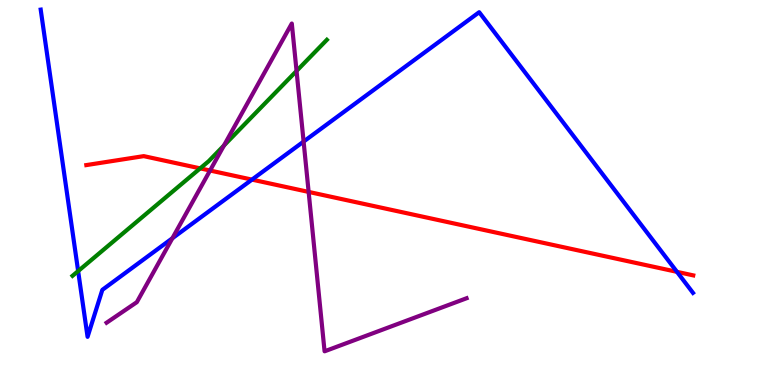[{'lines': ['blue', 'red'], 'intersections': [{'x': 3.25, 'y': 5.33}, {'x': 8.74, 'y': 2.94}]}, {'lines': ['green', 'red'], 'intersections': [{'x': 2.58, 'y': 5.63}]}, {'lines': ['purple', 'red'], 'intersections': [{'x': 2.71, 'y': 5.57}, {'x': 3.98, 'y': 5.02}]}, {'lines': ['blue', 'green'], 'intersections': [{'x': 1.01, 'y': 2.96}]}, {'lines': ['blue', 'purple'], 'intersections': [{'x': 2.22, 'y': 3.81}, {'x': 3.92, 'y': 6.32}]}, {'lines': ['green', 'purple'], 'intersections': [{'x': 2.89, 'y': 6.22}, {'x': 3.83, 'y': 8.16}]}]